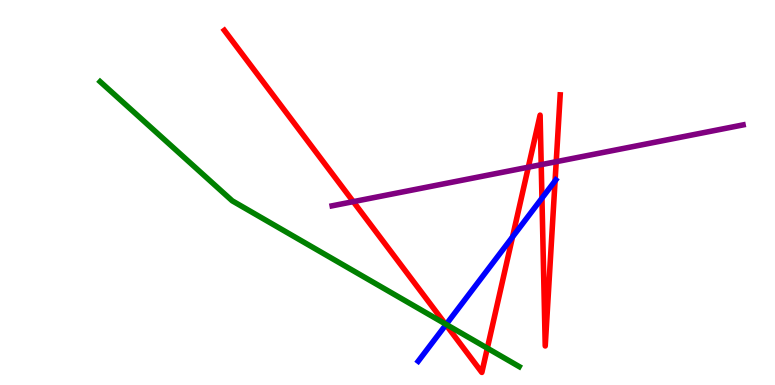[{'lines': ['blue', 'red'], 'intersections': [{'x': 5.75, 'y': 1.57}, {'x': 6.61, 'y': 3.85}, {'x': 6.99, 'y': 4.85}, {'x': 7.16, 'y': 5.3}]}, {'lines': ['green', 'red'], 'intersections': [{'x': 5.75, 'y': 1.59}, {'x': 6.29, 'y': 0.956}]}, {'lines': ['purple', 'red'], 'intersections': [{'x': 4.56, 'y': 4.76}, {'x': 6.82, 'y': 5.66}, {'x': 6.98, 'y': 5.72}, {'x': 7.18, 'y': 5.8}]}, {'lines': ['blue', 'green'], 'intersections': [{'x': 5.76, 'y': 1.57}]}, {'lines': ['blue', 'purple'], 'intersections': []}, {'lines': ['green', 'purple'], 'intersections': []}]